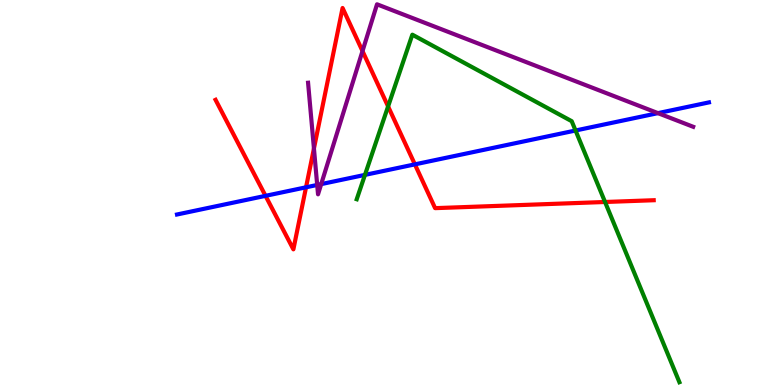[{'lines': ['blue', 'red'], 'intersections': [{'x': 3.43, 'y': 4.91}, {'x': 3.95, 'y': 5.13}, {'x': 5.35, 'y': 5.73}]}, {'lines': ['green', 'red'], 'intersections': [{'x': 5.01, 'y': 7.24}, {'x': 7.81, 'y': 4.75}]}, {'lines': ['purple', 'red'], 'intersections': [{'x': 4.05, 'y': 6.14}, {'x': 4.68, 'y': 8.67}]}, {'lines': ['blue', 'green'], 'intersections': [{'x': 4.71, 'y': 5.46}, {'x': 7.43, 'y': 6.61}]}, {'lines': ['blue', 'purple'], 'intersections': [{'x': 4.09, 'y': 5.2}, {'x': 4.14, 'y': 5.22}, {'x': 8.49, 'y': 7.06}]}, {'lines': ['green', 'purple'], 'intersections': []}]